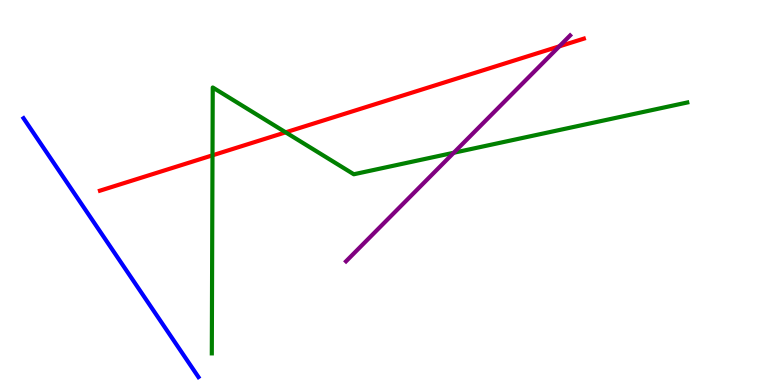[{'lines': ['blue', 'red'], 'intersections': []}, {'lines': ['green', 'red'], 'intersections': [{'x': 2.74, 'y': 5.97}, {'x': 3.69, 'y': 6.56}]}, {'lines': ['purple', 'red'], 'intersections': [{'x': 7.22, 'y': 8.8}]}, {'lines': ['blue', 'green'], 'intersections': []}, {'lines': ['blue', 'purple'], 'intersections': []}, {'lines': ['green', 'purple'], 'intersections': [{'x': 5.85, 'y': 6.03}]}]